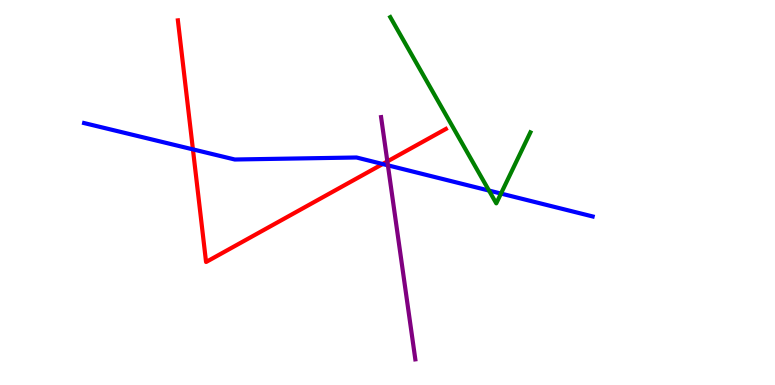[{'lines': ['blue', 'red'], 'intersections': [{'x': 2.49, 'y': 6.12}, {'x': 4.94, 'y': 5.74}]}, {'lines': ['green', 'red'], 'intersections': []}, {'lines': ['purple', 'red'], 'intersections': [{'x': 5.0, 'y': 5.81}]}, {'lines': ['blue', 'green'], 'intersections': [{'x': 6.31, 'y': 5.05}, {'x': 6.46, 'y': 4.97}]}, {'lines': ['blue', 'purple'], 'intersections': [{'x': 5.01, 'y': 5.71}]}, {'lines': ['green', 'purple'], 'intersections': []}]